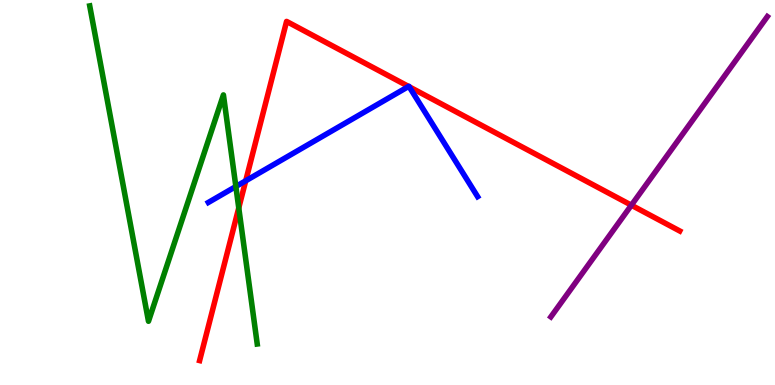[{'lines': ['blue', 'red'], 'intersections': [{'x': 3.17, 'y': 5.3}, {'x': 5.27, 'y': 7.75}, {'x': 5.28, 'y': 7.75}]}, {'lines': ['green', 'red'], 'intersections': [{'x': 3.08, 'y': 4.6}]}, {'lines': ['purple', 'red'], 'intersections': [{'x': 8.15, 'y': 4.67}]}, {'lines': ['blue', 'green'], 'intersections': [{'x': 3.04, 'y': 5.16}]}, {'lines': ['blue', 'purple'], 'intersections': []}, {'lines': ['green', 'purple'], 'intersections': []}]